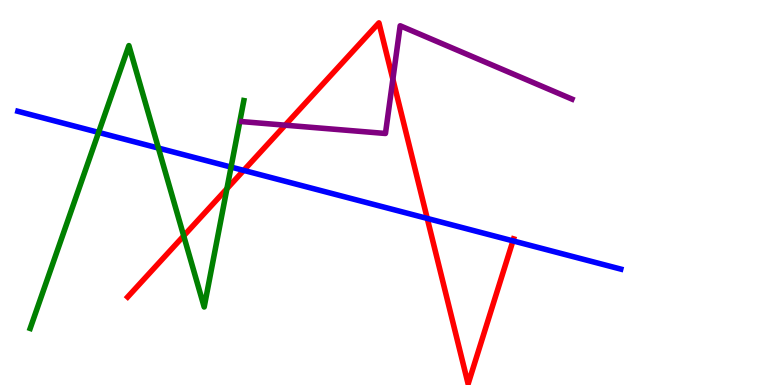[{'lines': ['blue', 'red'], 'intersections': [{'x': 3.14, 'y': 5.57}, {'x': 5.51, 'y': 4.33}, {'x': 6.62, 'y': 3.74}]}, {'lines': ['green', 'red'], 'intersections': [{'x': 2.37, 'y': 3.87}, {'x': 2.93, 'y': 5.1}]}, {'lines': ['purple', 'red'], 'intersections': [{'x': 3.68, 'y': 6.75}, {'x': 5.07, 'y': 7.94}]}, {'lines': ['blue', 'green'], 'intersections': [{'x': 1.27, 'y': 6.56}, {'x': 2.04, 'y': 6.15}, {'x': 2.98, 'y': 5.66}]}, {'lines': ['blue', 'purple'], 'intersections': []}, {'lines': ['green', 'purple'], 'intersections': []}]